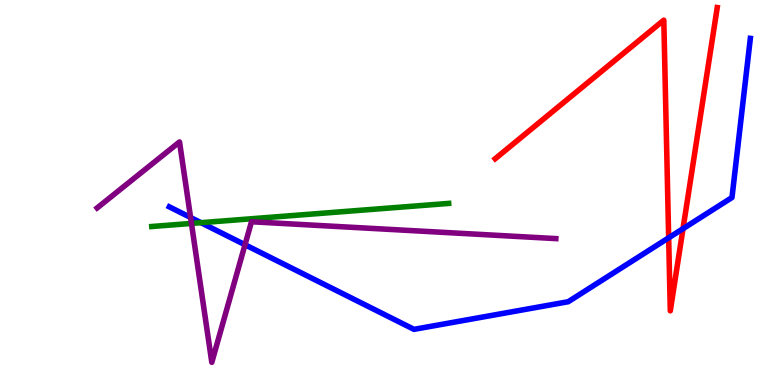[{'lines': ['blue', 'red'], 'intersections': [{'x': 8.63, 'y': 3.82}, {'x': 8.81, 'y': 4.06}]}, {'lines': ['green', 'red'], 'intersections': []}, {'lines': ['purple', 'red'], 'intersections': []}, {'lines': ['blue', 'green'], 'intersections': [{'x': 2.59, 'y': 4.22}]}, {'lines': ['blue', 'purple'], 'intersections': [{'x': 2.46, 'y': 4.35}, {'x': 3.16, 'y': 3.64}]}, {'lines': ['green', 'purple'], 'intersections': [{'x': 2.47, 'y': 4.2}]}]